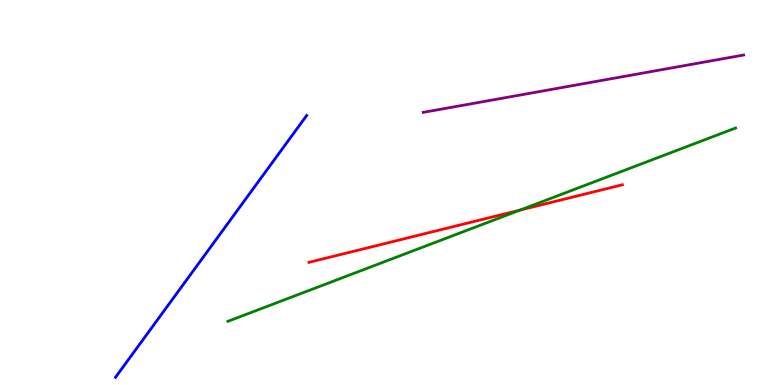[{'lines': ['blue', 'red'], 'intersections': []}, {'lines': ['green', 'red'], 'intersections': [{'x': 6.71, 'y': 4.54}]}, {'lines': ['purple', 'red'], 'intersections': []}, {'lines': ['blue', 'green'], 'intersections': []}, {'lines': ['blue', 'purple'], 'intersections': []}, {'lines': ['green', 'purple'], 'intersections': []}]